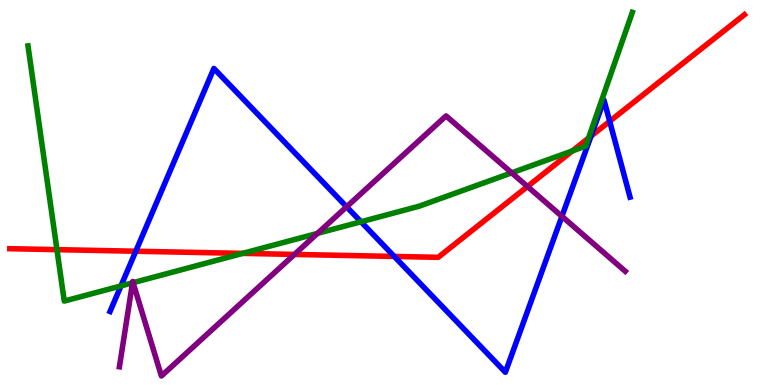[{'lines': ['blue', 'red'], 'intersections': [{'x': 1.75, 'y': 3.47}, {'x': 5.09, 'y': 3.34}, {'x': 7.63, 'y': 6.46}, {'x': 7.87, 'y': 6.85}]}, {'lines': ['green', 'red'], 'intersections': [{'x': 0.735, 'y': 3.52}, {'x': 3.13, 'y': 3.42}, {'x': 7.39, 'y': 6.08}, {'x': 7.59, 'y': 6.41}]}, {'lines': ['purple', 'red'], 'intersections': [{'x': 3.8, 'y': 3.39}, {'x': 6.81, 'y': 5.16}]}, {'lines': ['blue', 'green'], 'intersections': [{'x': 1.56, 'y': 2.57}, {'x': 4.66, 'y': 4.24}]}, {'lines': ['blue', 'purple'], 'intersections': [{'x': 4.47, 'y': 4.63}, {'x': 7.25, 'y': 4.38}]}, {'lines': ['green', 'purple'], 'intersections': [{'x': 1.71, 'y': 2.65}, {'x': 1.72, 'y': 2.66}, {'x': 4.1, 'y': 3.94}, {'x': 6.6, 'y': 5.51}]}]